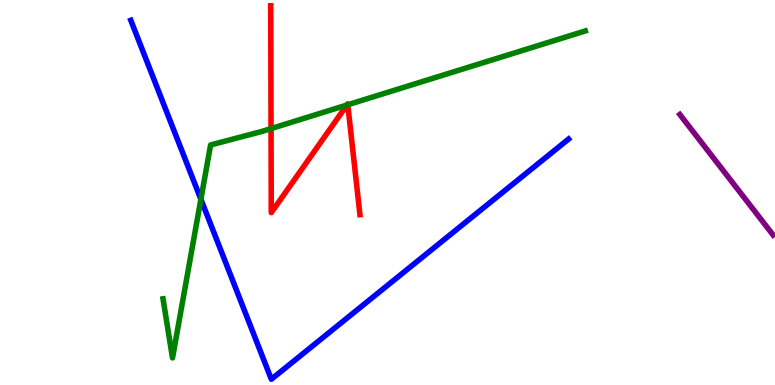[{'lines': ['blue', 'red'], 'intersections': []}, {'lines': ['green', 'red'], 'intersections': [{'x': 3.5, 'y': 6.66}, {'x': 4.48, 'y': 7.27}, {'x': 4.49, 'y': 7.28}]}, {'lines': ['purple', 'red'], 'intersections': []}, {'lines': ['blue', 'green'], 'intersections': [{'x': 2.59, 'y': 4.82}]}, {'lines': ['blue', 'purple'], 'intersections': []}, {'lines': ['green', 'purple'], 'intersections': []}]